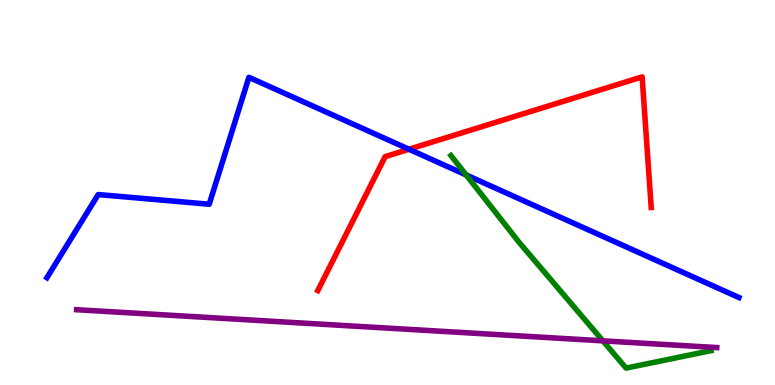[{'lines': ['blue', 'red'], 'intersections': [{'x': 5.28, 'y': 6.12}]}, {'lines': ['green', 'red'], 'intersections': []}, {'lines': ['purple', 'red'], 'intersections': []}, {'lines': ['blue', 'green'], 'intersections': [{'x': 6.01, 'y': 5.46}]}, {'lines': ['blue', 'purple'], 'intersections': []}, {'lines': ['green', 'purple'], 'intersections': [{'x': 7.78, 'y': 1.15}]}]